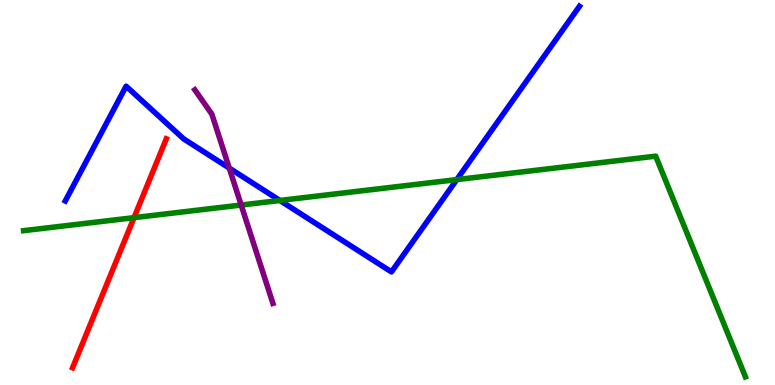[{'lines': ['blue', 'red'], 'intersections': []}, {'lines': ['green', 'red'], 'intersections': [{'x': 1.73, 'y': 4.35}]}, {'lines': ['purple', 'red'], 'intersections': []}, {'lines': ['blue', 'green'], 'intersections': [{'x': 3.61, 'y': 4.79}, {'x': 5.89, 'y': 5.33}]}, {'lines': ['blue', 'purple'], 'intersections': [{'x': 2.96, 'y': 5.63}]}, {'lines': ['green', 'purple'], 'intersections': [{'x': 3.11, 'y': 4.67}]}]